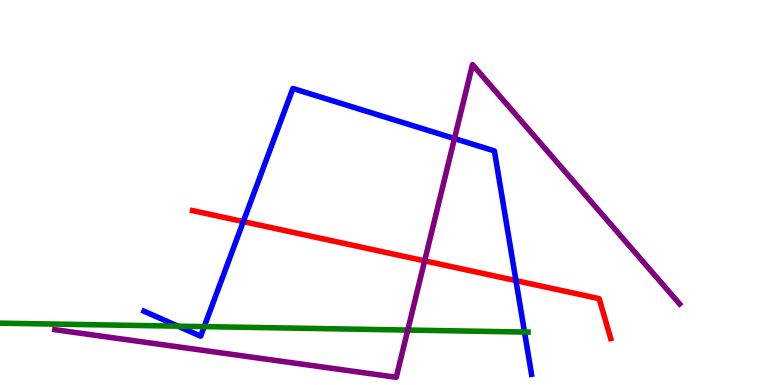[{'lines': ['blue', 'red'], 'intersections': [{'x': 3.14, 'y': 4.24}, {'x': 6.66, 'y': 2.71}]}, {'lines': ['green', 'red'], 'intersections': []}, {'lines': ['purple', 'red'], 'intersections': [{'x': 5.48, 'y': 3.22}]}, {'lines': ['blue', 'green'], 'intersections': [{'x': 2.3, 'y': 1.53}, {'x': 2.63, 'y': 1.52}, {'x': 6.77, 'y': 1.38}]}, {'lines': ['blue', 'purple'], 'intersections': [{'x': 5.86, 'y': 6.4}]}, {'lines': ['green', 'purple'], 'intersections': [{'x': 5.26, 'y': 1.43}]}]